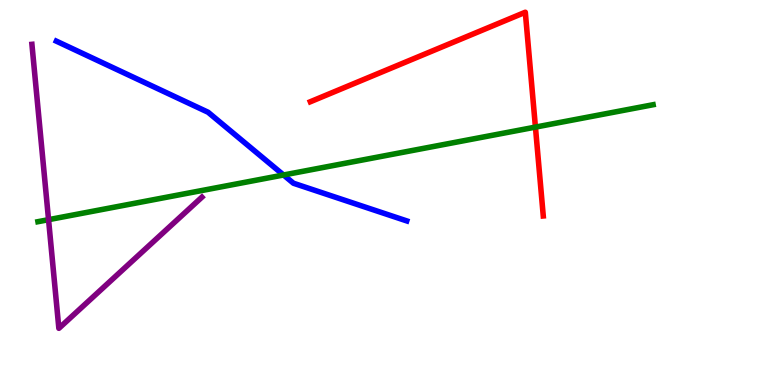[{'lines': ['blue', 'red'], 'intersections': []}, {'lines': ['green', 'red'], 'intersections': [{'x': 6.91, 'y': 6.7}]}, {'lines': ['purple', 'red'], 'intersections': []}, {'lines': ['blue', 'green'], 'intersections': [{'x': 3.66, 'y': 5.45}]}, {'lines': ['blue', 'purple'], 'intersections': []}, {'lines': ['green', 'purple'], 'intersections': [{'x': 0.626, 'y': 4.29}]}]